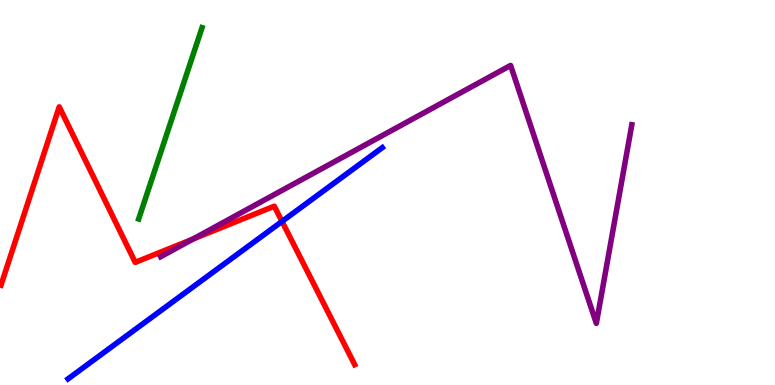[{'lines': ['blue', 'red'], 'intersections': [{'x': 3.64, 'y': 4.25}]}, {'lines': ['green', 'red'], 'intersections': []}, {'lines': ['purple', 'red'], 'intersections': [{'x': 2.49, 'y': 3.79}]}, {'lines': ['blue', 'green'], 'intersections': []}, {'lines': ['blue', 'purple'], 'intersections': []}, {'lines': ['green', 'purple'], 'intersections': []}]